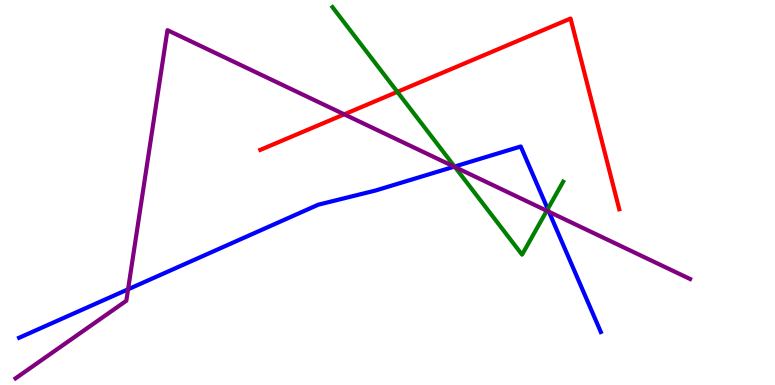[{'lines': ['blue', 'red'], 'intersections': []}, {'lines': ['green', 'red'], 'intersections': [{'x': 5.13, 'y': 7.61}]}, {'lines': ['purple', 'red'], 'intersections': [{'x': 4.44, 'y': 7.03}]}, {'lines': ['blue', 'green'], 'intersections': [{'x': 5.87, 'y': 5.67}, {'x': 7.07, 'y': 4.57}]}, {'lines': ['blue', 'purple'], 'intersections': [{'x': 1.65, 'y': 2.49}, {'x': 5.86, 'y': 5.67}, {'x': 7.08, 'y': 4.5}]}, {'lines': ['green', 'purple'], 'intersections': [{'x': 5.87, 'y': 5.66}, {'x': 7.06, 'y': 4.53}]}]